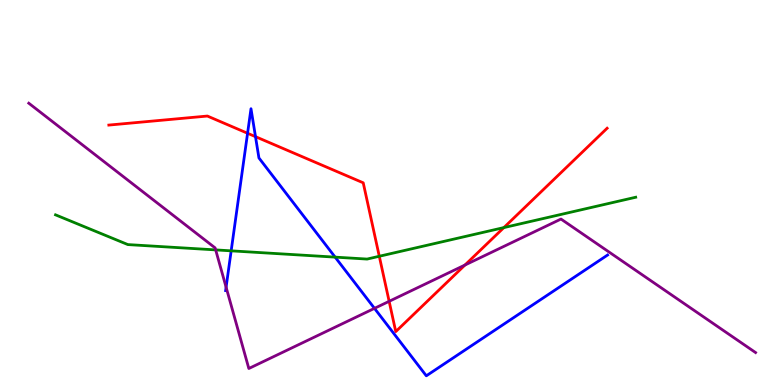[{'lines': ['blue', 'red'], 'intersections': [{'x': 3.19, 'y': 6.54}, {'x': 3.3, 'y': 6.45}]}, {'lines': ['green', 'red'], 'intersections': [{'x': 4.89, 'y': 3.34}, {'x': 6.5, 'y': 4.09}]}, {'lines': ['purple', 'red'], 'intersections': [{'x': 5.02, 'y': 2.17}, {'x': 6.0, 'y': 3.12}]}, {'lines': ['blue', 'green'], 'intersections': [{'x': 2.98, 'y': 3.48}, {'x': 4.32, 'y': 3.32}]}, {'lines': ['blue', 'purple'], 'intersections': [{'x': 2.92, 'y': 2.54}, {'x': 4.83, 'y': 1.99}]}, {'lines': ['green', 'purple'], 'intersections': [{'x': 2.78, 'y': 3.51}]}]